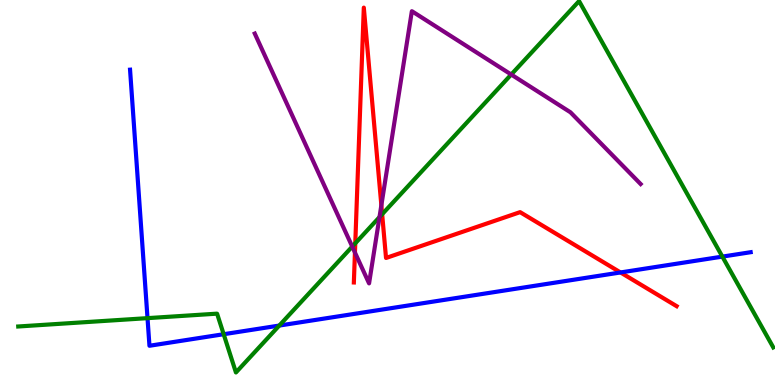[{'lines': ['blue', 'red'], 'intersections': [{'x': 8.01, 'y': 2.92}]}, {'lines': ['green', 'red'], 'intersections': [{'x': 4.58, 'y': 3.68}, {'x': 4.93, 'y': 4.44}]}, {'lines': ['purple', 'red'], 'intersections': [{'x': 4.58, 'y': 3.44}, {'x': 4.92, 'y': 4.67}]}, {'lines': ['blue', 'green'], 'intersections': [{'x': 1.9, 'y': 1.74}, {'x': 2.89, 'y': 1.32}, {'x': 3.6, 'y': 1.54}, {'x': 9.32, 'y': 3.33}]}, {'lines': ['blue', 'purple'], 'intersections': []}, {'lines': ['green', 'purple'], 'intersections': [{'x': 4.54, 'y': 3.59}, {'x': 4.9, 'y': 4.36}, {'x': 6.6, 'y': 8.06}]}]